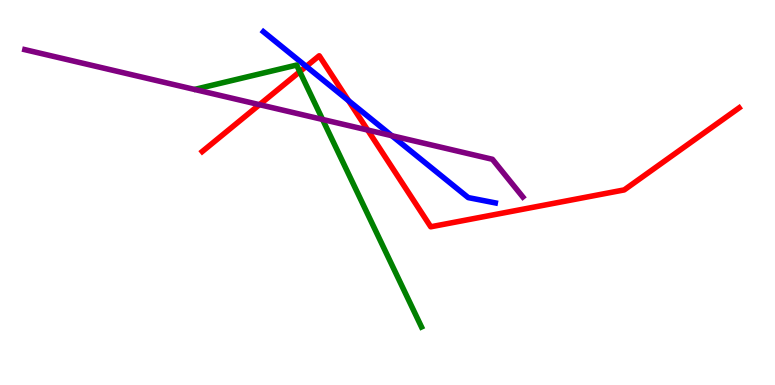[{'lines': ['blue', 'red'], 'intersections': [{'x': 3.95, 'y': 8.28}, {'x': 4.5, 'y': 7.39}]}, {'lines': ['green', 'red'], 'intersections': [{'x': 3.87, 'y': 8.14}]}, {'lines': ['purple', 'red'], 'intersections': [{'x': 3.35, 'y': 7.28}, {'x': 4.74, 'y': 6.62}]}, {'lines': ['blue', 'green'], 'intersections': []}, {'lines': ['blue', 'purple'], 'intersections': [{'x': 5.06, 'y': 6.48}]}, {'lines': ['green', 'purple'], 'intersections': [{'x': 4.16, 'y': 6.9}]}]